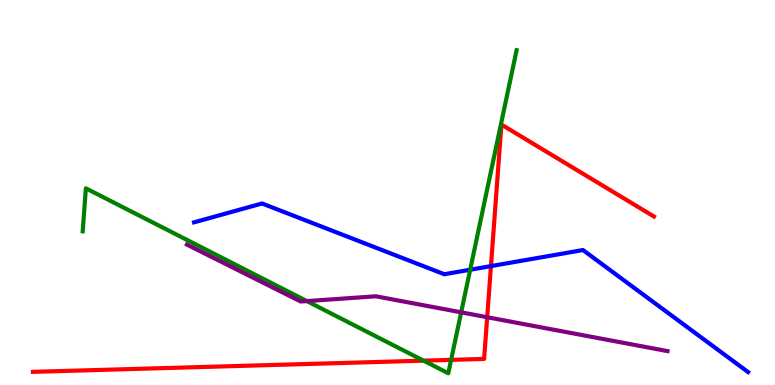[{'lines': ['blue', 'red'], 'intersections': [{'x': 6.33, 'y': 3.09}]}, {'lines': ['green', 'red'], 'intersections': [{'x': 5.47, 'y': 0.632}, {'x': 5.82, 'y': 0.653}]}, {'lines': ['purple', 'red'], 'intersections': [{'x': 6.29, 'y': 1.76}]}, {'lines': ['blue', 'green'], 'intersections': [{'x': 6.07, 'y': 2.99}]}, {'lines': ['blue', 'purple'], 'intersections': []}, {'lines': ['green', 'purple'], 'intersections': [{'x': 3.96, 'y': 2.18}, {'x': 5.95, 'y': 1.89}]}]